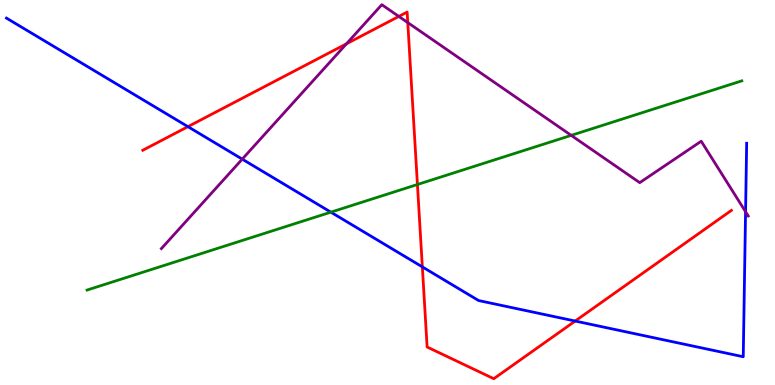[{'lines': ['blue', 'red'], 'intersections': [{'x': 2.42, 'y': 6.71}, {'x': 5.45, 'y': 3.07}, {'x': 7.42, 'y': 1.66}]}, {'lines': ['green', 'red'], 'intersections': [{'x': 5.39, 'y': 5.21}]}, {'lines': ['purple', 'red'], 'intersections': [{'x': 4.47, 'y': 8.86}, {'x': 5.15, 'y': 9.57}, {'x': 5.26, 'y': 9.41}]}, {'lines': ['blue', 'green'], 'intersections': [{'x': 4.27, 'y': 4.49}]}, {'lines': ['blue', 'purple'], 'intersections': [{'x': 3.13, 'y': 5.87}, {'x': 9.62, 'y': 4.5}]}, {'lines': ['green', 'purple'], 'intersections': [{'x': 7.37, 'y': 6.48}]}]